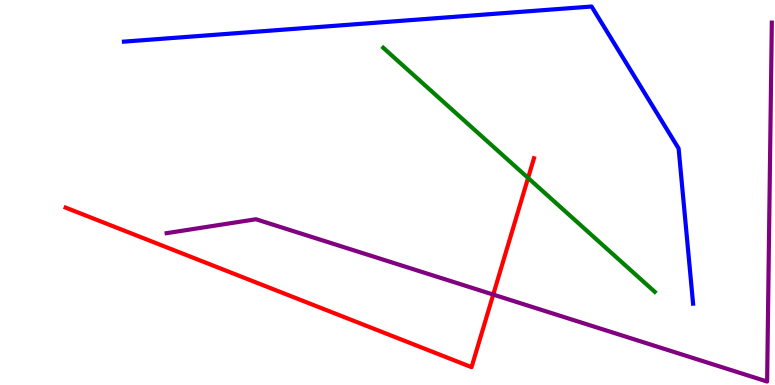[{'lines': ['blue', 'red'], 'intersections': []}, {'lines': ['green', 'red'], 'intersections': [{'x': 6.81, 'y': 5.38}]}, {'lines': ['purple', 'red'], 'intersections': [{'x': 6.36, 'y': 2.35}]}, {'lines': ['blue', 'green'], 'intersections': []}, {'lines': ['blue', 'purple'], 'intersections': []}, {'lines': ['green', 'purple'], 'intersections': []}]